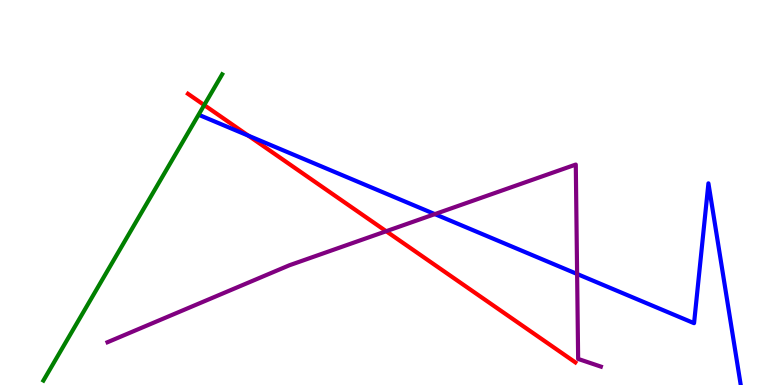[{'lines': ['blue', 'red'], 'intersections': [{'x': 3.2, 'y': 6.48}]}, {'lines': ['green', 'red'], 'intersections': [{'x': 2.64, 'y': 7.27}]}, {'lines': ['purple', 'red'], 'intersections': [{'x': 4.98, 'y': 3.99}]}, {'lines': ['blue', 'green'], 'intersections': []}, {'lines': ['blue', 'purple'], 'intersections': [{'x': 5.61, 'y': 4.44}, {'x': 7.45, 'y': 2.88}]}, {'lines': ['green', 'purple'], 'intersections': []}]